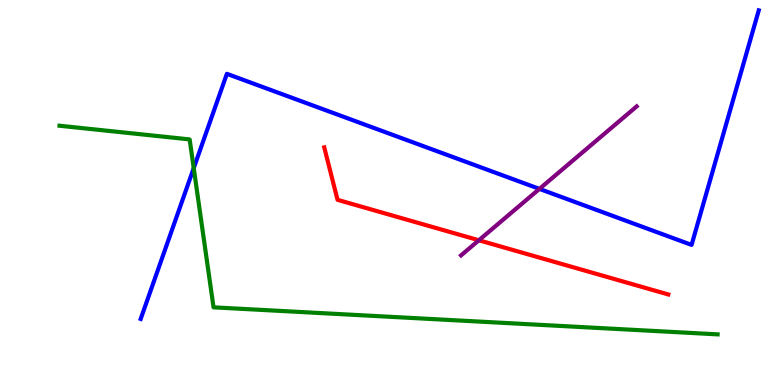[{'lines': ['blue', 'red'], 'intersections': []}, {'lines': ['green', 'red'], 'intersections': []}, {'lines': ['purple', 'red'], 'intersections': [{'x': 6.18, 'y': 3.76}]}, {'lines': ['blue', 'green'], 'intersections': [{'x': 2.5, 'y': 5.63}]}, {'lines': ['blue', 'purple'], 'intersections': [{'x': 6.96, 'y': 5.09}]}, {'lines': ['green', 'purple'], 'intersections': []}]